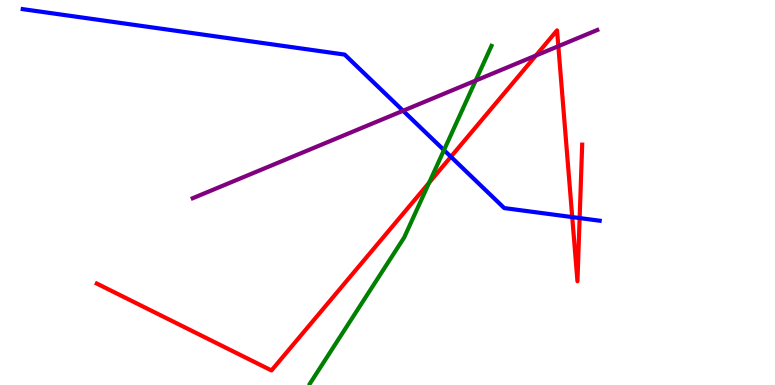[{'lines': ['blue', 'red'], 'intersections': [{'x': 5.82, 'y': 5.93}, {'x': 7.38, 'y': 4.36}, {'x': 7.48, 'y': 4.34}]}, {'lines': ['green', 'red'], 'intersections': [{'x': 5.54, 'y': 5.25}]}, {'lines': ['purple', 'red'], 'intersections': [{'x': 6.92, 'y': 8.56}, {'x': 7.2, 'y': 8.8}]}, {'lines': ['blue', 'green'], 'intersections': [{'x': 5.73, 'y': 6.1}]}, {'lines': ['blue', 'purple'], 'intersections': [{'x': 5.2, 'y': 7.12}]}, {'lines': ['green', 'purple'], 'intersections': [{'x': 6.14, 'y': 7.91}]}]